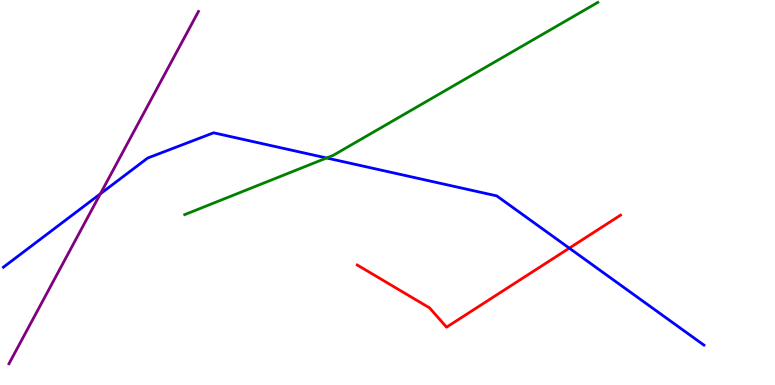[{'lines': ['blue', 'red'], 'intersections': [{'x': 7.35, 'y': 3.55}]}, {'lines': ['green', 'red'], 'intersections': []}, {'lines': ['purple', 'red'], 'intersections': []}, {'lines': ['blue', 'green'], 'intersections': [{'x': 4.21, 'y': 5.9}]}, {'lines': ['blue', 'purple'], 'intersections': [{'x': 1.29, 'y': 4.97}]}, {'lines': ['green', 'purple'], 'intersections': []}]